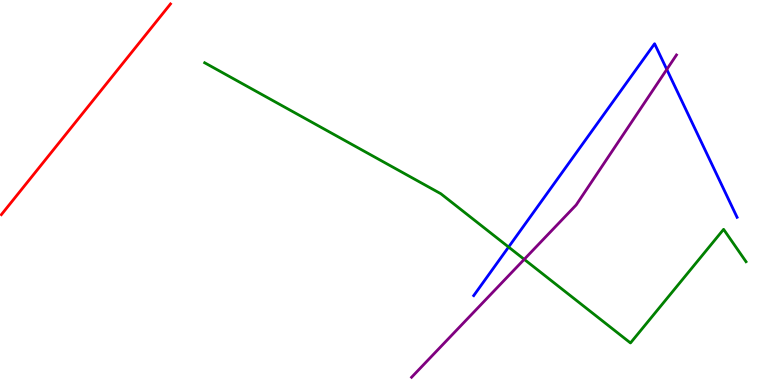[{'lines': ['blue', 'red'], 'intersections': []}, {'lines': ['green', 'red'], 'intersections': []}, {'lines': ['purple', 'red'], 'intersections': []}, {'lines': ['blue', 'green'], 'intersections': [{'x': 6.56, 'y': 3.58}]}, {'lines': ['blue', 'purple'], 'intersections': [{'x': 8.6, 'y': 8.2}]}, {'lines': ['green', 'purple'], 'intersections': [{'x': 6.76, 'y': 3.26}]}]